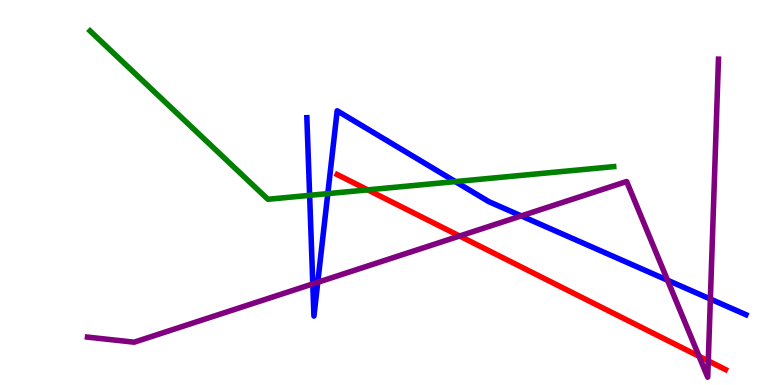[{'lines': ['blue', 'red'], 'intersections': []}, {'lines': ['green', 'red'], 'intersections': [{'x': 4.74, 'y': 5.07}]}, {'lines': ['purple', 'red'], 'intersections': [{'x': 5.93, 'y': 3.87}, {'x': 9.02, 'y': 0.746}, {'x': 9.14, 'y': 0.626}]}, {'lines': ['blue', 'green'], 'intersections': [{'x': 4.0, 'y': 4.93}, {'x': 4.23, 'y': 4.97}, {'x': 5.88, 'y': 5.28}]}, {'lines': ['blue', 'purple'], 'intersections': [{'x': 4.04, 'y': 2.63}, {'x': 4.1, 'y': 2.67}, {'x': 6.73, 'y': 4.39}, {'x': 8.61, 'y': 2.72}, {'x': 9.17, 'y': 2.23}]}, {'lines': ['green', 'purple'], 'intersections': []}]